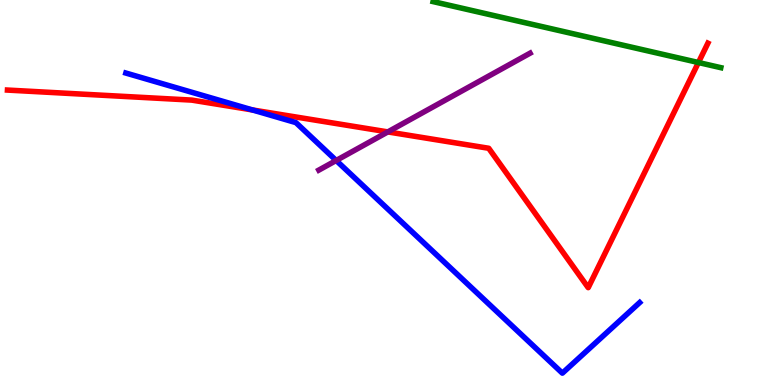[{'lines': ['blue', 'red'], 'intersections': [{'x': 3.26, 'y': 7.14}]}, {'lines': ['green', 'red'], 'intersections': [{'x': 9.01, 'y': 8.38}]}, {'lines': ['purple', 'red'], 'intersections': [{'x': 5.0, 'y': 6.57}]}, {'lines': ['blue', 'green'], 'intersections': []}, {'lines': ['blue', 'purple'], 'intersections': [{'x': 4.34, 'y': 5.83}]}, {'lines': ['green', 'purple'], 'intersections': []}]